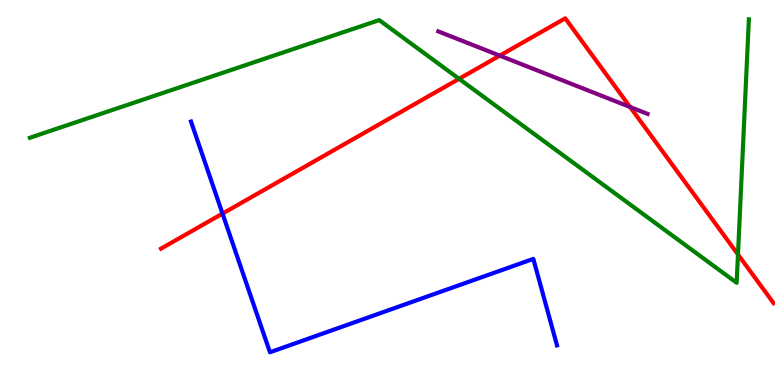[{'lines': ['blue', 'red'], 'intersections': [{'x': 2.87, 'y': 4.45}]}, {'lines': ['green', 'red'], 'intersections': [{'x': 5.92, 'y': 7.95}, {'x': 9.52, 'y': 3.39}]}, {'lines': ['purple', 'red'], 'intersections': [{'x': 6.45, 'y': 8.55}, {'x': 8.13, 'y': 7.22}]}, {'lines': ['blue', 'green'], 'intersections': []}, {'lines': ['blue', 'purple'], 'intersections': []}, {'lines': ['green', 'purple'], 'intersections': []}]